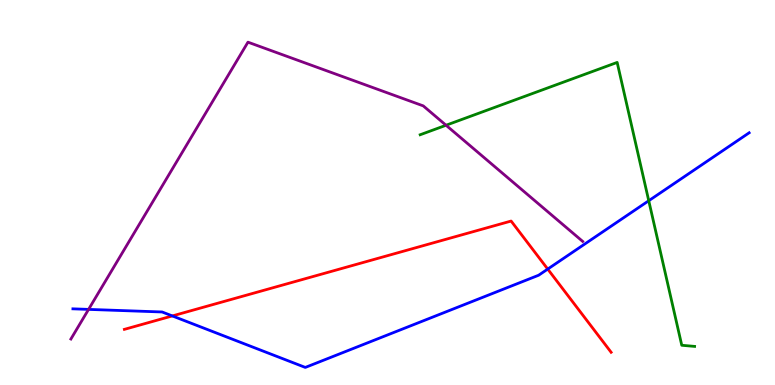[{'lines': ['blue', 'red'], 'intersections': [{'x': 2.22, 'y': 1.79}, {'x': 7.07, 'y': 3.01}]}, {'lines': ['green', 'red'], 'intersections': []}, {'lines': ['purple', 'red'], 'intersections': []}, {'lines': ['blue', 'green'], 'intersections': [{'x': 8.37, 'y': 4.79}]}, {'lines': ['blue', 'purple'], 'intersections': [{'x': 1.14, 'y': 1.96}]}, {'lines': ['green', 'purple'], 'intersections': [{'x': 5.76, 'y': 6.75}]}]